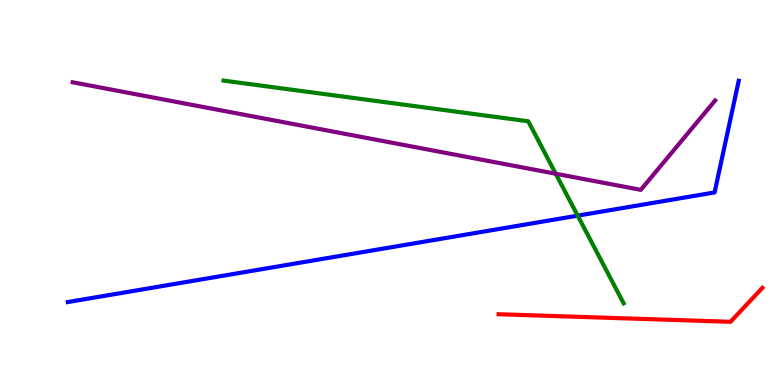[{'lines': ['blue', 'red'], 'intersections': []}, {'lines': ['green', 'red'], 'intersections': []}, {'lines': ['purple', 'red'], 'intersections': []}, {'lines': ['blue', 'green'], 'intersections': [{'x': 7.45, 'y': 4.4}]}, {'lines': ['blue', 'purple'], 'intersections': []}, {'lines': ['green', 'purple'], 'intersections': [{'x': 7.17, 'y': 5.49}]}]